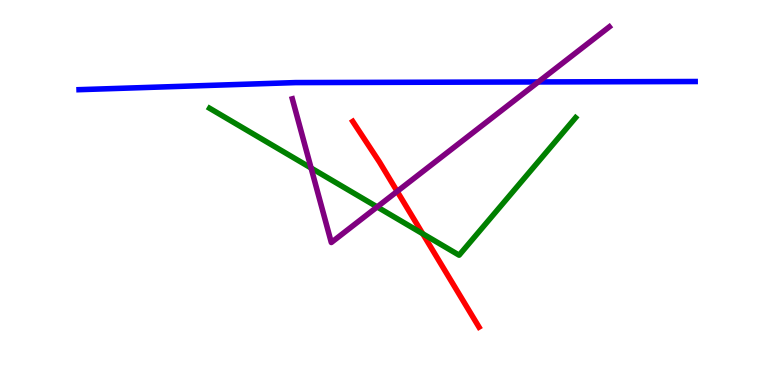[{'lines': ['blue', 'red'], 'intersections': []}, {'lines': ['green', 'red'], 'intersections': [{'x': 5.45, 'y': 3.93}]}, {'lines': ['purple', 'red'], 'intersections': [{'x': 5.12, 'y': 5.03}]}, {'lines': ['blue', 'green'], 'intersections': []}, {'lines': ['blue', 'purple'], 'intersections': [{'x': 6.95, 'y': 7.87}]}, {'lines': ['green', 'purple'], 'intersections': [{'x': 4.01, 'y': 5.64}, {'x': 4.87, 'y': 4.63}]}]